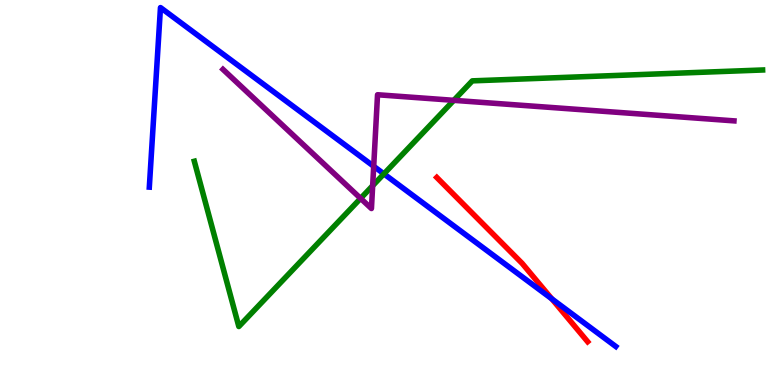[{'lines': ['blue', 'red'], 'intersections': [{'x': 7.12, 'y': 2.24}]}, {'lines': ['green', 'red'], 'intersections': []}, {'lines': ['purple', 'red'], 'intersections': []}, {'lines': ['blue', 'green'], 'intersections': [{'x': 4.95, 'y': 5.48}]}, {'lines': ['blue', 'purple'], 'intersections': [{'x': 4.82, 'y': 5.68}]}, {'lines': ['green', 'purple'], 'intersections': [{'x': 4.65, 'y': 4.85}, {'x': 4.81, 'y': 5.18}, {'x': 5.86, 'y': 7.39}]}]